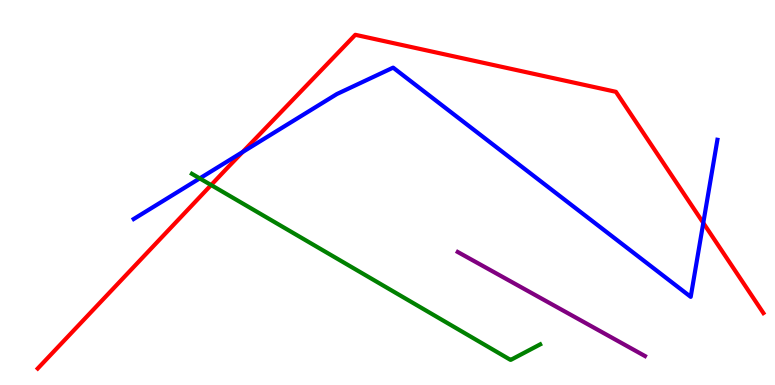[{'lines': ['blue', 'red'], 'intersections': [{'x': 3.13, 'y': 6.05}, {'x': 9.07, 'y': 4.21}]}, {'lines': ['green', 'red'], 'intersections': [{'x': 2.72, 'y': 5.19}]}, {'lines': ['purple', 'red'], 'intersections': []}, {'lines': ['blue', 'green'], 'intersections': [{'x': 2.58, 'y': 5.37}]}, {'lines': ['blue', 'purple'], 'intersections': []}, {'lines': ['green', 'purple'], 'intersections': []}]